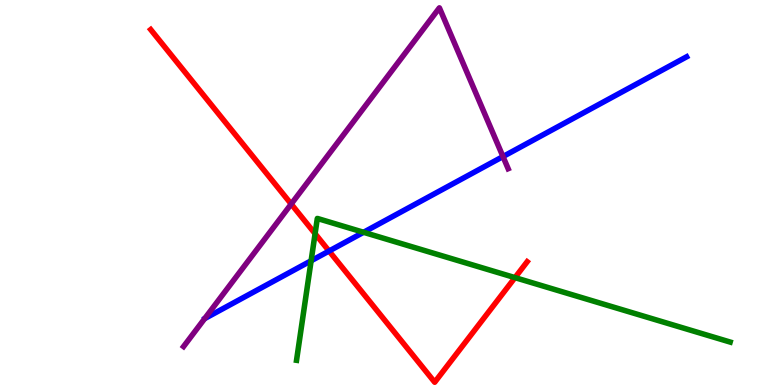[{'lines': ['blue', 'red'], 'intersections': [{'x': 4.25, 'y': 3.48}]}, {'lines': ['green', 'red'], 'intersections': [{'x': 4.07, 'y': 3.93}, {'x': 6.64, 'y': 2.79}]}, {'lines': ['purple', 'red'], 'intersections': [{'x': 3.76, 'y': 4.7}]}, {'lines': ['blue', 'green'], 'intersections': [{'x': 4.01, 'y': 3.23}, {'x': 4.69, 'y': 3.97}]}, {'lines': ['blue', 'purple'], 'intersections': [{'x': 6.49, 'y': 5.93}]}, {'lines': ['green', 'purple'], 'intersections': []}]